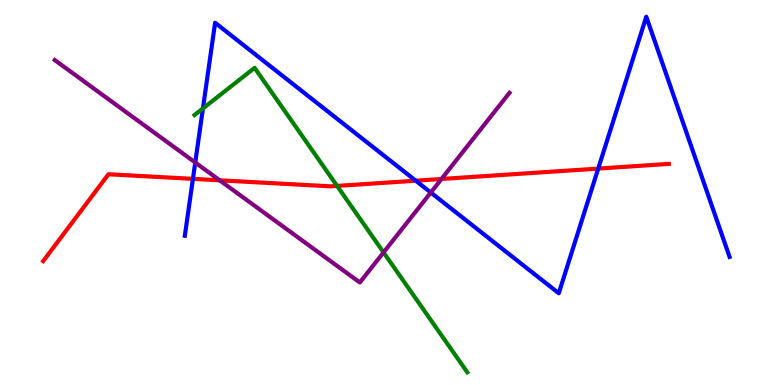[{'lines': ['blue', 'red'], 'intersections': [{'x': 2.49, 'y': 5.35}, {'x': 5.36, 'y': 5.31}, {'x': 7.72, 'y': 5.62}]}, {'lines': ['green', 'red'], 'intersections': [{'x': 4.35, 'y': 5.17}]}, {'lines': ['purple', 'red'], 'intersections': [{'x': 2.83, 'y': 5.32}, {'x': 5.7, 'y': 5.35}]}, {'lines': ['blue', 'green'], 'intersections': [{'x': 2.62, 'y': 7.18}]}, {'lines': ['blue', 'purple'], 'intersections': [{'x': 2.52, 'y': 5.78}, {'x': 5.56, 'y': 5.0}]}, {'lines': ['green', 'purple'], 'intersections': [{'x': 4.95, 'y': 3.44}]}]